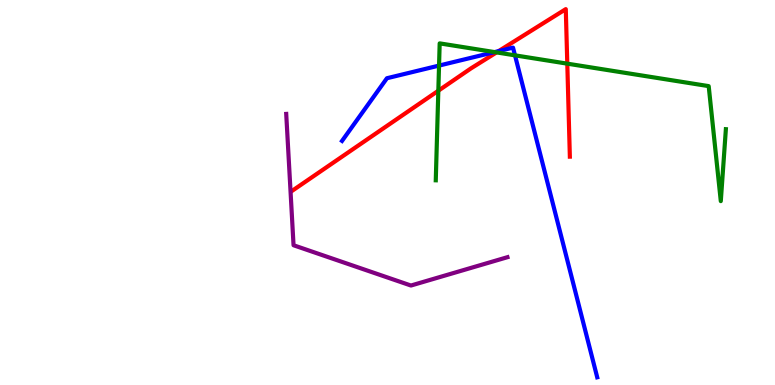[{'lines': ['blue', 'red'], 'intersections': [{'x': 6.43, 'y': 8.67}]}, {'lines': ['green', 'red'], 'intersections': [{'x': 5.66, 'y': 7.64}, {'x': 6.41, 'y': 8.64}, {'x': 7.32, 'y': 8.35}]}, {'lines': ['purple', 'red'], 'intersections': []}, {'lines': ['blue', 'green'], 'intersections': [{'x': 5.67, 'y': 8.3}, {'x': 6.38, 'y': 8.65}, {'x': 6.65, 'y': 8.56}]}, {'lines': ['blue', 'purple'], 'intersections': []}, {'lines': ['green', 'purple'], 'intersections': []}]